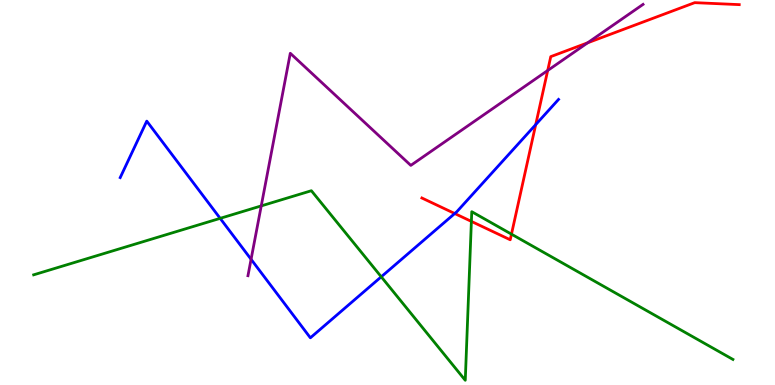[{'lines': ['blue', 'red'], 'intersections': [{'x': 5.87, 'y': 4.45}, {'x': 6.91, 'y': 6.76}]}, {'lines': ['green', 'red'], 'intersections': [{'x': 6.08, 'y': 4.25}, {'x': 6.6, 'y': 3.92}]}, {'lines': ['purple', 'red'], 'intersections': [{'x': 7.07, 'y': 8.17}, {'x': 7.58, 'y': 8.89}]}, {'lines': ['blue', 'green'], 'intersections': [{'x': 2.84, 'y': 4.33}, {'x': 4.92, 'y': 2.81}]}, {'lines': ['blue', 'purple'], 'intersections': [{'x': 3.24, 'y': 3.26}]}, {'lines': ['green', 'purple'], 'intersections': [{'x': 3.37, 'y': 4.65}]}]